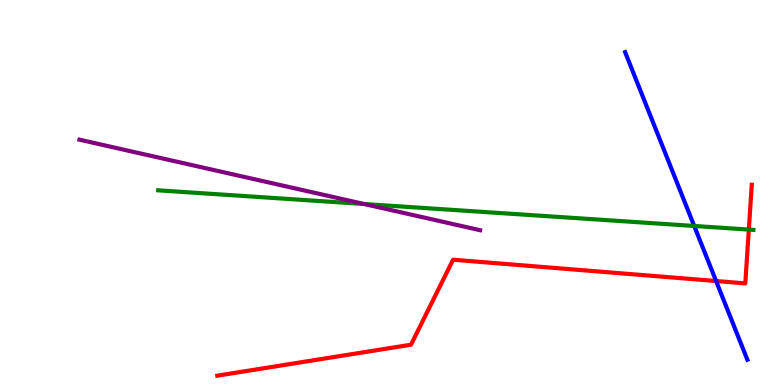[{'lines': ['blue', 'red'], 'intersections': [{'x': 9.24, 'y': 2.7}]}, {'lines': ['green', 'red'], 'intersections': [{'x': 9.66, 'y': 4.04}]}, {'lines': ['purple', 'red'], 'intersections': []}, {'lines': ['blue', 'green'], 'intersections': [{'x': 8.96, 'y': 4.13}]}, {'lines': ['blue', 'purple'], 'intersections': []}, {'lines': ['green', 'purple'], 'intersections': [{'x': 4.7, 'y': 4.7}]}]